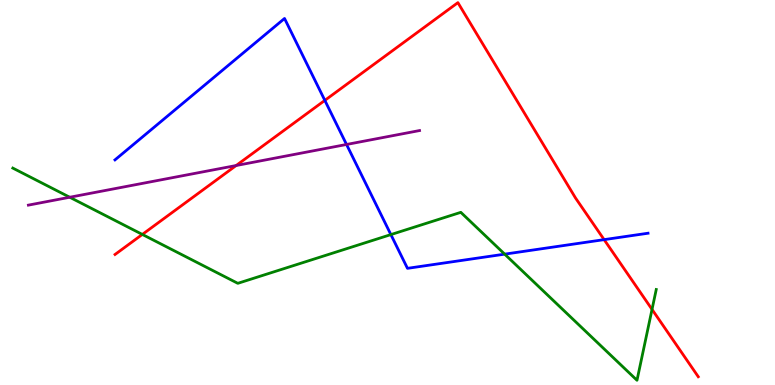[{'lines': ['blue', 'red'], 'intersections': [{'x': 4.19, 'y': 7.39}, {'x': 7.8, 'y': 3.78}]}, {'lines': ['green', 'red'], 'intersections': [{'x': 1.84, 'y': 3.91}, {'x': 8.41, 'y': 1.96}]}, {'lines': ['purple', 'red'], 'intersections': [{'x': 3.05, 'y': 5.7}]}, {'lines': ['blue', 'green'], 'intersections': [{'x': 5.04, 'y': 3.91}, {'x': 6.51, 'y': 3.4}]}, {'lines': ['blue', 'purple'], 'intersections': [{'x': 4.47, 'y': 6.25}]}, {'lines': ['green', 'purple'], 'intersections': [{'x': 0.9, 'y': 4.88}]}]